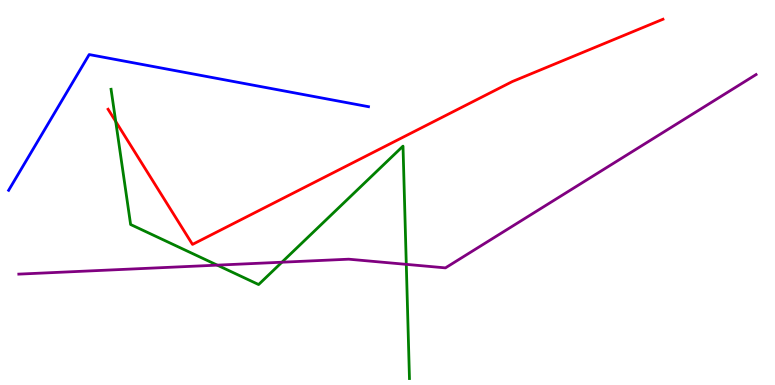[{'lines': ['blue', 'red'], 'intersections': []}, {'lines': ['green', 'red'], 'intersections': [{'x': 1.49, 'y': 6.85}]}, {'lines': ['purple', 'red'], 'intersections': []}, {'lines': ['blue', 'green'], 'intersections': []}, {'lines': ['blue', 'purple'], 'intersections': []}, {'lines': ['green', 'purple'], 'intersections': [{'x': 2.8, 'y': 3.11}, {'x': 3.64, 'y': 3.19}, {'x': 5.24, 'y': 3.13}]}]